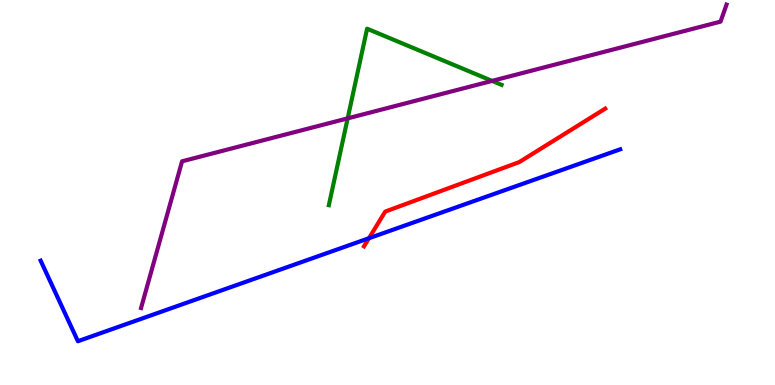[{'lines': ['blue', 'red'], 'intersections': [{'x': 4.76, 'y': 3.81}]}, {'lines': ['green', 'red'], 'intersections': []}, {'lines': ['purple', 'red'], 'intersections': []}, {'lines': ['blue', 'green'], 'intersections': []}, {'lines': ['blue', 'purple'], 'intersections': []}, {'lines': ['green', 'purple'], 'intersections': [{'x': 4.49, 'y': 6.93}, {'x': 6.35, 'y': 7.9}]}]